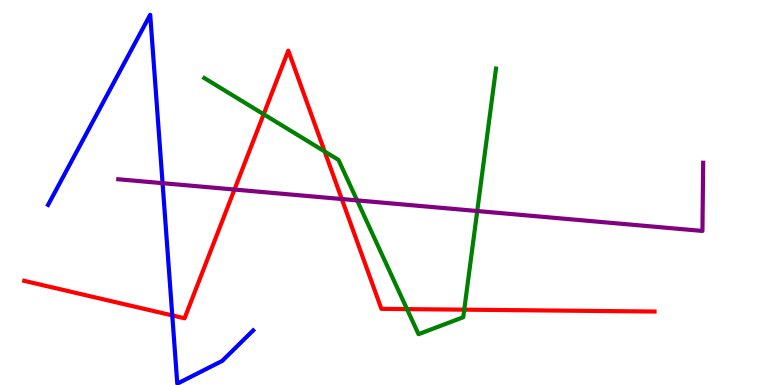[{'lines': ['blue', 'red'], 'intersections': [{'x': 2.22, 'y': 1.81}]}, {'lines': ['green', 'red'], 'intersections': [{'x': 3.4, 'y': 7.03}, {'x': 4.19, 'y': 6.07}, {'x': 5.25, 'y': 1.97}, {'x': 5.99, 'y': 1.96}]}, {'lines': ['purple', 'red'], 'intersections': [{'x': 3.03, 'y': 5.08}, {'x': 4.41, 'y': 4.83}]}, {'lines': ['blue', 'green'], 'intersections': []}, {'lines': ['blue', 'purple'], 'intersections': [{'x': 2.1, 'y': 5.24}]}, {'lines': ['green', 'purple'], 'intersections': [{'x': 4.61, 'y': 4.8}, {'x': 6.16, 'y': 4.52}]}]